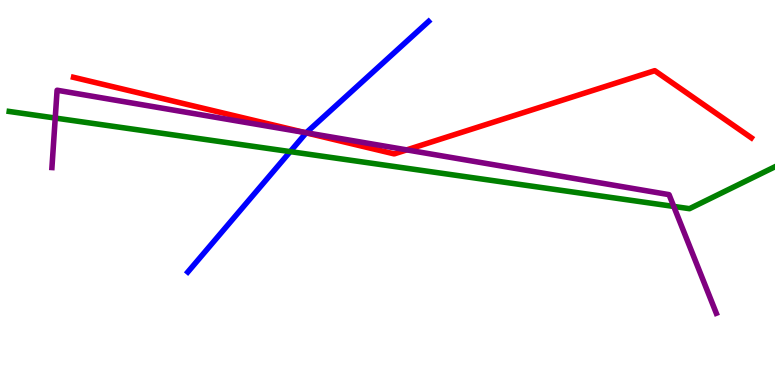[{'lines': ['blue', 'red'], 'intersections': [{'x': 3.95, 'y': 6.55}]}, {'lines': ['green', 'red'], 'intersections': []}, {'lines': ['purple', 'red'], 'intersections': [{'x': 3.93, 'y': 6.56}, {'x': 5.25, 'y': 6.11}]}, {'lines': ['blue', 'green'], 'intersections': [{'x': 3.74, 'y': 6.06}]}, {'lines': ['blue', 'purple'], 'intersections': [{'x': 3.95, 'y': 6.55}]}, {'lines': ['green', 'purple'], 'intersections': [{'x': 0.713, 'y': 6.93}, {'x': 8.69, 'y': 4.64}]}]